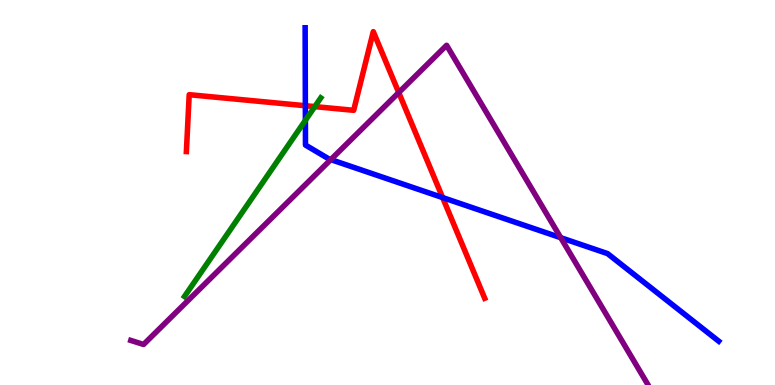[{'lines': ['blue', 'red'], 'intersections': [{'x': 3.94, 'y': 7.25}, {'x': 5.71, 'y': 4.87}]}, {'lines': ['green', 'red'], 'intersections': [{'x': 4.06, 'y': 7.23}]}, {'lines': ['purple', 'red'], 'intersections': [{'x': 5.14, 'y': 7.6}]}, {'lines': ['blue', 'green'], 'intersections': [{'x': 3.94, 'y': 6.88}]}, {'lines': ['blue', 'purple'], 'intersections': [{'x': 4.27, 'y': 5.85}, {'x': 7.24, 'y': 3.83}]}, {'lines': ['green', 'purple'], 'intersections': []}]